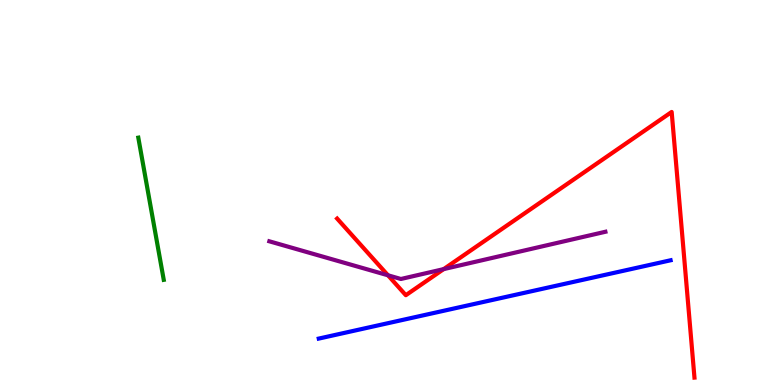[{'lines': ['blue', 'red'], 'intersections': []}, {'lines': ['green', 'red'], 'intersections': []}, {'lines': ['purple', 'red'], 'intersections': [{'x': 5.01, 'y': 2.85}, {'x': 5.72, 'y': 3.01}]}, {'lines': ['blue', 'green'], 'intersections': []}, {'lines': ['blue', 'purple'], 'intersections': []}, {'lines': ['green', 'purple'], 'intersections': []}]